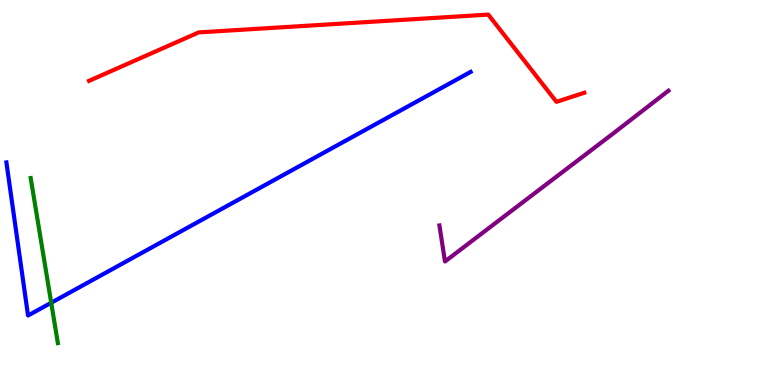[{'lines': ['blue', 'red'], 'intersections': []}, {'lines': ['green', 'red'], 'intersections': []}, {'lines': ['purple', 'red'], 'intersections': []}, {'lines': ['blue', 'green'], 'intersections': [{'x': 0.661, 'y': 2.14}]}, {'lines': ['blue', 'purple'], 'intersections': []}, {'lines': ['green', 'purple'], 'intersections': []}]